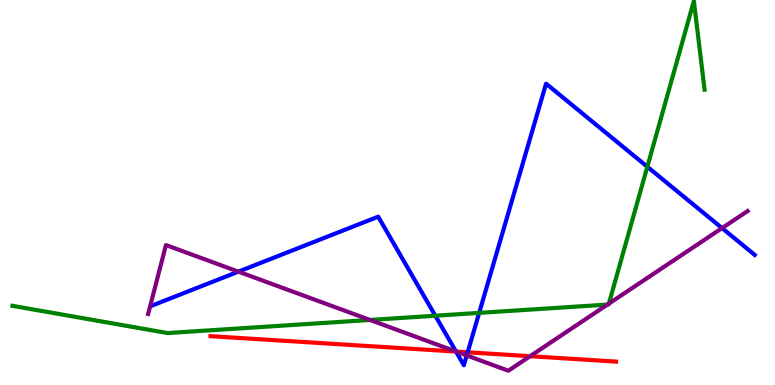[{'lines': ['blue', 'red'], 'intersections': [{'x': 5.88, 'y': 0.869}, {'x': 6.03, 'y': 0.85}]}, {'lines': ['green', 'red'], 'intersections': []}, {'lines': ['purple', 'red'], 'intersections': [{'x': 5.89, 'y': 0.868}, {'x': 6.84, 'y': 0.748}]}, {'lines': ['blue', 'green'], 'intersections': [{'x': 5.62, 'y': 1.8}, {'x': 6.18, 'y': 1.87}, {'x': 8.35, 'y': 5.67}]}, {'lines': ['blue', 'purple'], 'intersections': [{'x': 3.08, 'y': 2.94}, {'x': 5.88, 'y': 0.87}, {'x': 6.02, 'y': 0.768}, {'x': 9.32, 'y': 4.08}]}, {'lines': ['green', 'purple'], 'intersections': [{'x': 4.77, 'y': 1.69}, {'x': 7.84, 'y': 2.09}, {'x': 7.86, 'y': 2.11}]}]